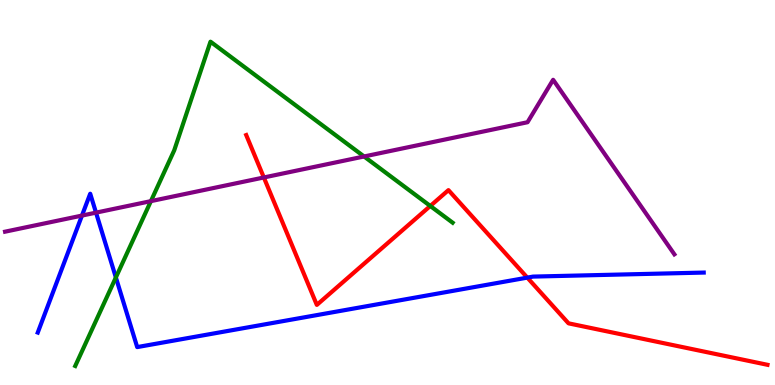[{'lines': ['blue', 'red'], 'intersections': [{'x': 6.8, 'y': 2.79}]}, {'lines': ['green', 'red'], 'intersections': [{'x': 5.55, 'y': 4.65}]}, {'lines': ['purple', 'red'], 'intersections': [{'x': 3.4, 'y': 5.39}]}, {'lines': ['blue', 'green'], 'intersections': [{'x': 1.5, 'y': 2.79}]}, {'lines': ['blue', 'purple'], 'intersections': [{'x': 1.06, 'y': 4.4}, {'x': 1.24, 'y': 4.48}]}, {'lines': ['green', 'purple'], 'intersections': [{'x': 1.95, 'y': 4.78}, {'x': 4.7, 'y': 5.94}]}]